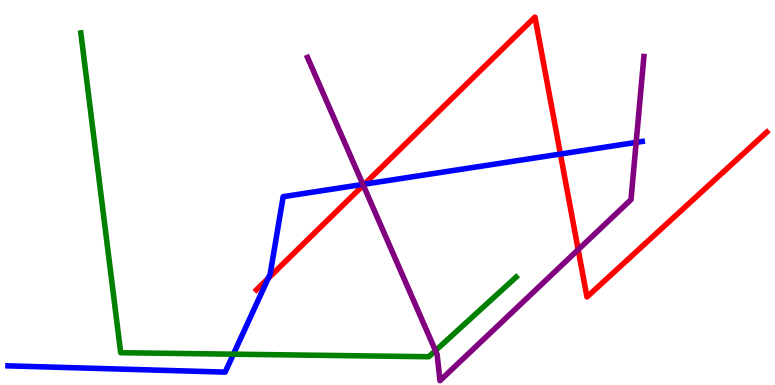[{'lines': ['blue', 'red'], 'intersections': [{'x': 3.46, 'y': 2.77}, {'x': 4.7, 'y': 5.22}, {'x': 7.23, 'y': 6.0}]}, {'lines': ['green', 'red'], 'intersections': []}, {'lines': ['purple', 'red'], 'intersections': [{'x': 4.69, 'y': 5.19}, {'x': 7.46, 'y': 3.52}]}, {'lines': ['blue', 'green'], 'intersections': [{'x': 3.01, 'y': 0.801}]}, {'lines': ['blue', 'purple'], 'intersections': [{'x': 4.68, 'y': 5.21}, {'x': 8.21, 'y': 6.3}]}, {'lines': ['green', 'purple'], 'intersections': [{'x': 5.62, 'y': 0.893}]}]